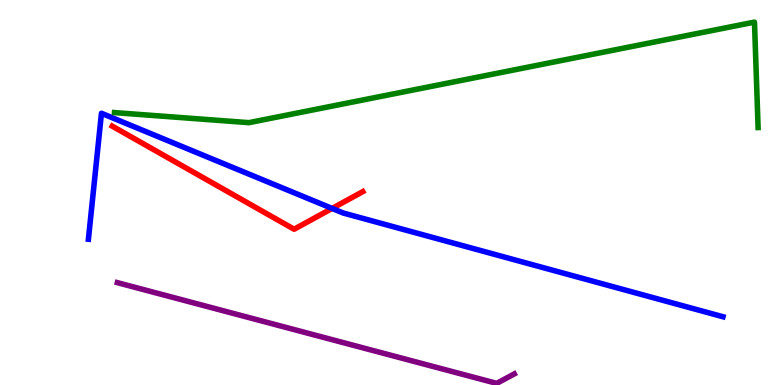[{'lines': ['blue', 'red'], 'intersections': [{'x': 4.29, 'y': 4.59}]}, {'lines': ['green', 'red'], 'intersections': []}, {'lines': ['purple', 'red'], 'intersections': []}, {'lines': ['blue', 'green'], 'intersections': []}, {'lines': ['blue', 'purple'], 'intersections': []}, {'lines': ['green', 'purple'], 'intersections': []}]